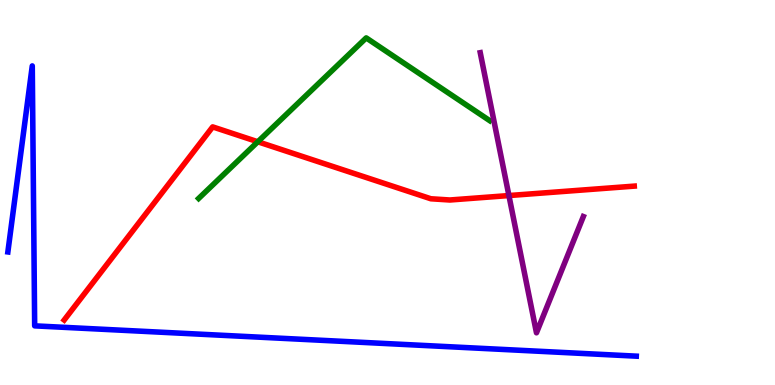[{'lines': ['blue', 'red'], 'intersections': []}, {'lines': ['green', 'red'], 'intersections': [{'x': 3.33, 'y': 6.32}]}, {'lines': ['purple', 'red'], 'intersections': [{'x': 6.57, 'y': 4.92}]}, {'lines': ['blue', 'green'], 'intersections': []}, {'lines': ['blue', 'purple'], 'intersections': []}, {'lines': ['green', 'purple'], 'intersections': []}]